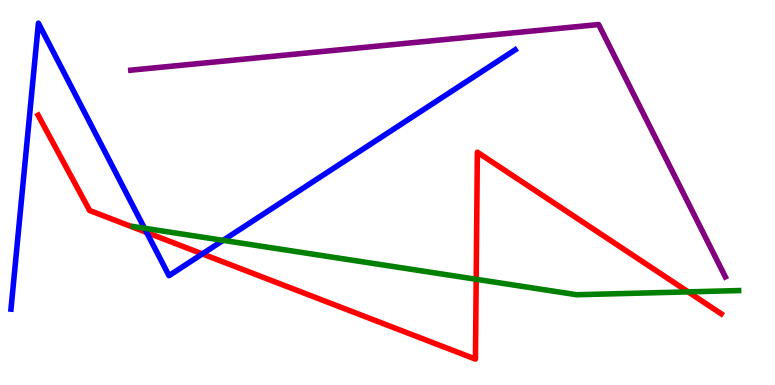[{'lines': ['blue', 'red'], 'intersections': [{'x': 1.89, 'y': 3.96}, {'x': 2.61, 'y': 3.41}]}, {'lines': ['green', 'red'], 'intersections': [{'x': 6.14, 'y': 2.75}, {'x': 8.88, 'y': 2.42}]}, {'lines': ['purple', 'red'], 'intersections': []}, {'lines': ['blue', 'green'], 'intersections': [{'x': 1.86, 'y': 4.07}, {'x': 2.88, 'y': 3.76}]}, {'lines': ['blue', 'purple'], 'intersections': []}, {'lines': ['green', 'purple'], 'intersections': []}]